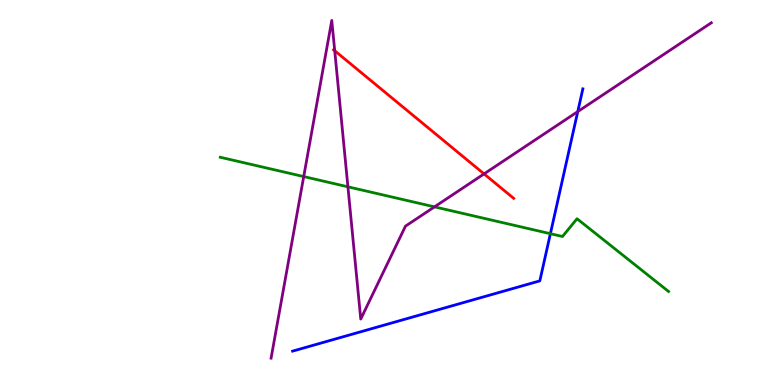[{'lines': ['blue', 'red'], 'intersections': []}, {'lines': ['green', 'red'], 'intersections': []}, {'lines': ['purple', 'red'], 'intersections': [{'x': 4.32, 'y': 8.68}, {'x': 6.25, 'y': 5.48}]}, {'lines': ['blue', 'green'], 'intersections': [{'x': 7.1, 'y': 3.93}]}, {'lines': ['blue', 'purple'], 'intersections': [{'x': 7.45, 'y': 7.1}]}, {'lines': ['green', 'purple'], 'intersections': [{'x': 3.92, 'y': 5.41}, {'x': 4.49, 'y': 5.15}, {'x': 5.61, 'y': 4.63}]}]